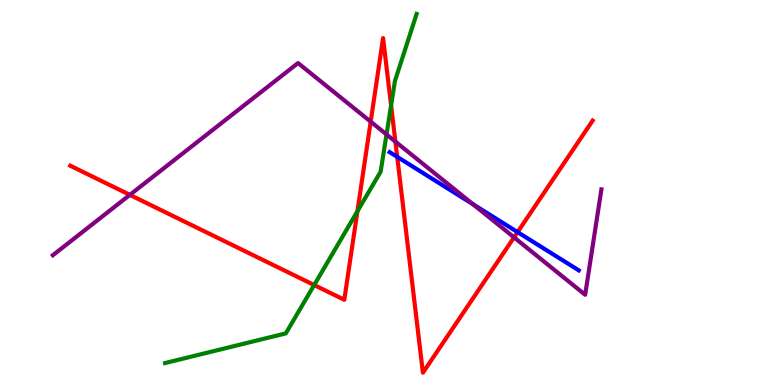[{'lines': ['blue', 'red'], 'intersections': [{'x': 5.13, 'y': 5.93}, {'x': 6.68, 'y': 3.97}]}, {'lines': ['green', 'red'], 'intersections': [{'x': 4.05, 'y': 2.6}, {'x': 4.61, 'y': 4.51}, {'x': 5.05, 'y': 7.26}]}, {'lines': ['purple', 'red'], 'intersections': [{'x': 1.68, 'y': 4.94}, {'x': 4.78, 'y': 6.84}, {'x': 5.1, 'y': 6.32}, {'x': 6.63, 'y': 3.83}]}, {'lines': ['blue', 'green'], 'intersections': []}, {'lines': ['blue', 'purple'], 'intersections': [{'x': 6.1, 'y': 4.69}]}, {'lines': ['green', 'purple'], 'intersections': [{'x': 4.99, 'y': 6.51}]}]